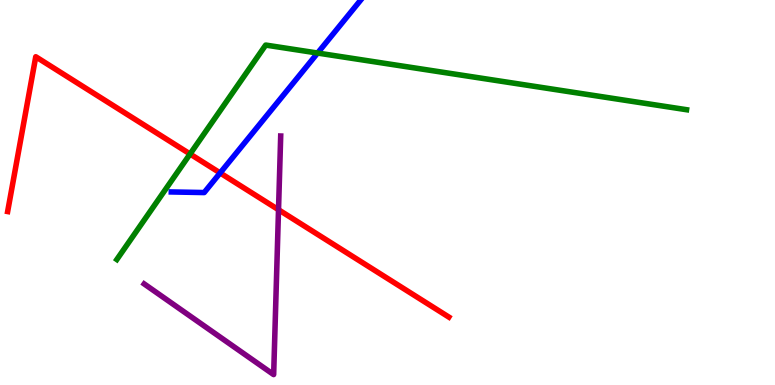[{'lines': ['blue', 'red'], 'intersections': [{'x': 2.84, 'y': 5.51}]}, {'lines': ['green', 'red'], 'intersections': [{'x': 2.45, 'y': 6.0}]}, {'lines': ['purple', 'red'], 'intersections': [{'x': 3.59, 'y': 4.55}]}, {'lines': ['blue', 'green'], 'intersections': [{'x': 4.1, 'y': 8.62}]}, {'lines': ['blue', 'purple'], 'intersections': []}, {'lines': ['green', 'purple'], 'intersections': []}]